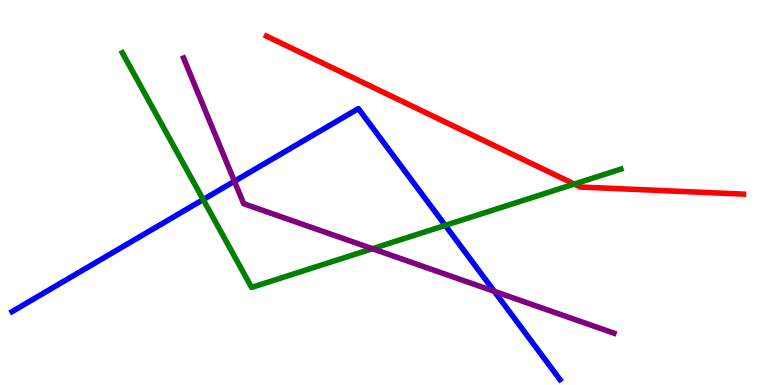[{'lines': ['blue', 'red'], 'intersections': []}, {'lines': ['green', 'red'], 'intersections': [{'x': 7.41, 'y': 5.22}]}, {'lines': ['purple', 'red'], 'intersections': []}, {'lines': ['blue', 'green'], 'intersections': [{'x': 2.62, 'y': 4.82}, {'x': 5.75, 'y': 4.15}]}, {'lines': ['blue', 'purple'], 'intersections': [{'x': 3.02, 'y': 5.29}, {'x': 6.38, 'y': 2.43}]}, {'lines': ['green', 'purple'], 'intersections': [{'x': 4.81, 'y': 3.54}]}]